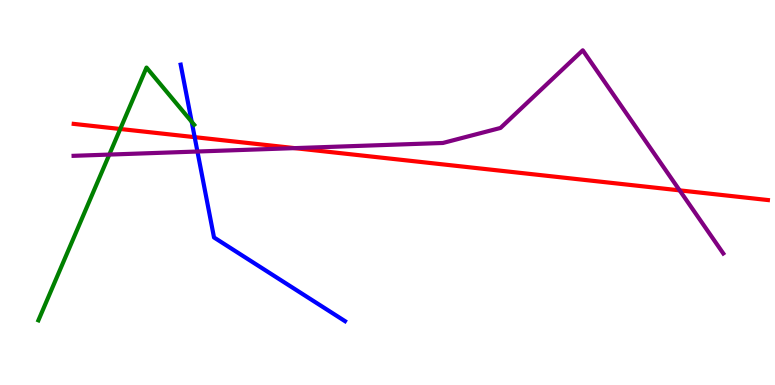[{'lines': ['blue', 'red'], 'intersections': [{'x': 2.51, 'y': 6.44}]}, {'lines': ['green', 'red'], 'intersections': [{'x': 1.55, 'y': 6.65}]}, {'lines': ['purple', 'red'], 'intersections': [{'x': 3.8, 'y': 6.15}, {'x': 8.77, 'y': 5.06}]}, {'lines': ['blue', 'green'], 'intersections': [{'x': 2.47, 'y': 6.84}]}, {'lines': ['blue', 'purple'], 'intersections': [{'x': 2.55, 'y': 6.06}]}, {'lines': ['green', 'purple'], 'intersections': [{'x': 1.41, 'y': 5.98}]}]